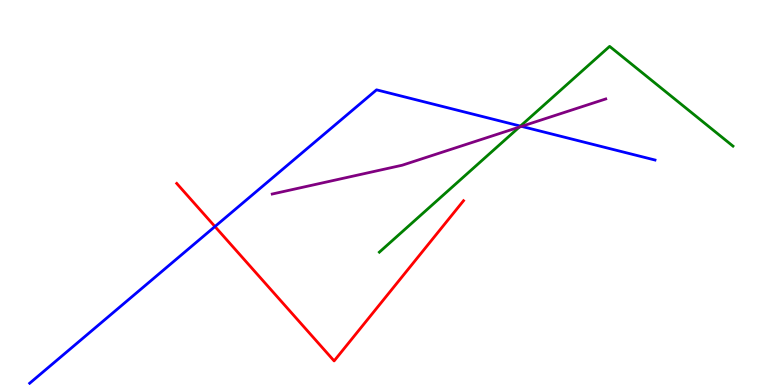[{'lines': ['blue', 'red'], 'intersections': [{'x': 2.77, 'y': 4.12}]}, {'lines': ['green', 'red'], 'intersections': []}, {'lines': ['purple', 'red'], 'intersections': []}, {'lines': ['blue', 'green'], 'intersections': [{'x': 6.72, 'y': 6.72}]}, {'lines': ['blue', 'purple'], 'intersections': [{'x': 6.73, 'y': 6.72}]}, {'lines': ['green', 'purple'], 'intersections': [{'x': 6.7, 'y': 6.7}]}]